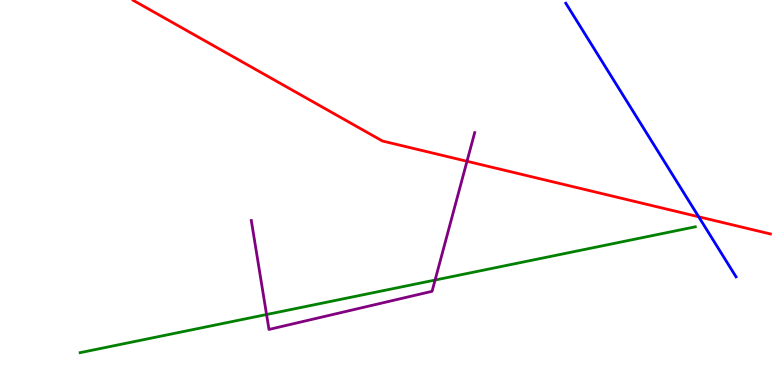[{'lines': ['blue', 'red'], 'intersections': [{'x': 9.02, 'y': 4.37}]}, {'lines': ['green', 'red'], 'intersections': []}, {'lines': ['purple', 'red'], 'intersections': [{'x': 6.03, 'y': 5.81}]}, {'lines': ['blue', 'green'], 'intersections': []}, {'lines': ['blue', 'purple'], 'intersections': []}, {'lines': ['green', 'purple'], 'intersections': [{'x': 3.44, 'y': 1.83}, {'x': 5.61, 'y': 2.73}]}]